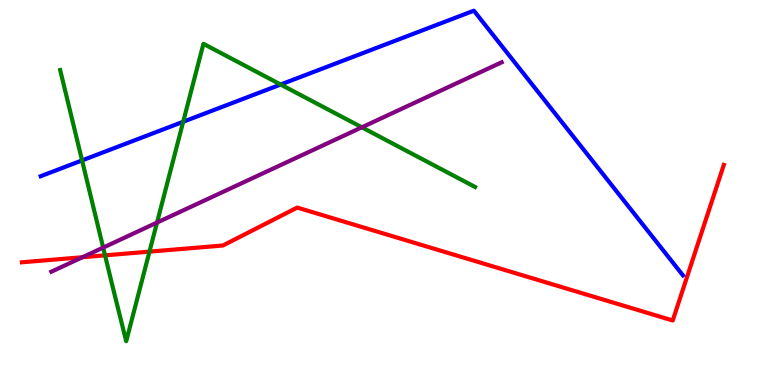[{'lines': ['blue', 'red'], 'intersections': []}, {'lines': ['green', 'red'], 'intersections': [{'x': 1.36, 'y': 3.37}, {'x': 1.93, 'y': 3.46}]}, {'lines': ['purple', 'red'], 'intersections': [{'x': 1.06, 'y': 3.32}]}, {'lines': ['blue', 'green'], 'intersections': [{'x': 1.06, 'y': 5.83}, {'x': 2.36, 'y': 6.84}, {'x': 3.62, 'y': 7.8}]}, {'lines': ['blue', 'purple'], 'intersections': []}, {'lines': ['green', 'purple'], 'intersections': [{'x': 1.33, 'y': 3.57}, {'x': 2.03, 'y': 4.22}, {'x': 4.67, 'y': 6.69}]}]